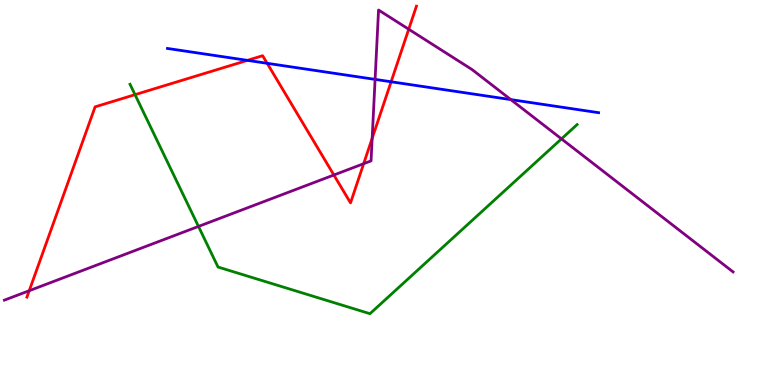[{'lines': ['blue', 'red'], 'intersections': [{'x': 3.19, 'y': 8.43}, {'x': 3.45, 'y': 8.36}, {'x': 5.05, 'y': 7.88}]}, {'lines': ['green', 'red'], 'intersections': [{'x': 1.74, 'y': 7.54}]}, {'lines': ['purple', 'red'], 'intersections': [{'x': 0.377, 'y': 2.45}, {'x': 4.31, 'y': 5.45}, {'x': 4.69, 'y': 5.75}, {'x': 4.8, 'y': 6.41}, {'x': 5.27, 'y': 9.24}]}, {'lines': ['blue', 'green'], 'intersections': []}, {'lines': ['blue', 'purple'], 'intersections': [{'x': 4.84, 'y': 7.94}, {'x': 6.59, 'y': 7.41}]}, {'lines': ['green', 'purple'], 'intersections': [{'x': 2.56, 'y': 4.12}, {'x': 7.24, 'y': 6.39}]}]